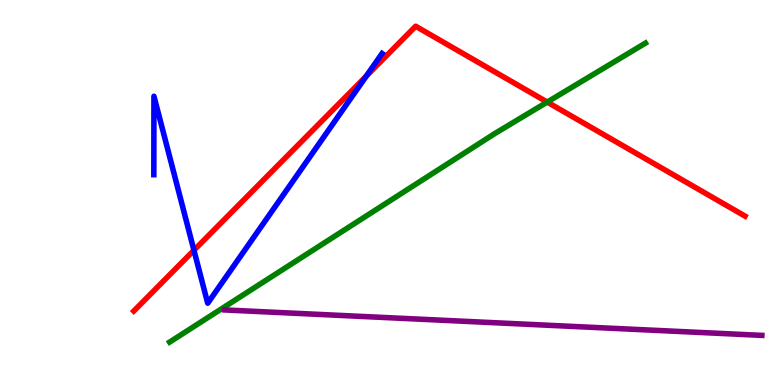[{'lines': ['blue', 'red'], 'intersections': [{'x': 2.5, 'y': 3.5}, {'x': 4.73, 'y': 8.02}]}, {'lines': ['green', 'red'], 'intersections': [{'x': 7.06, 'y': 7.35}]}, {'lines': ['purple', 'red'], 'intersections': []}, {'lines': ['blue', 'green'], 'intersections': []}, {'lines': ['blue', 'purple'], 'intersections': []}, {'lines': ['green', 'purple'], 'intersections': []}]